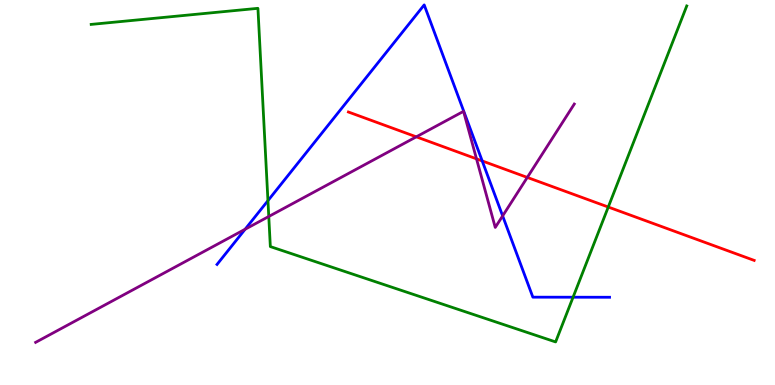[{'lines': ['blue', 'red'], 'intersections': [{'x': 6.22, 'y': 5.82}]}, {'lines': ['green', 'red'], 'intersections': [{'x': 7.85, 'y': 4.62}]}, {'lines': ['purple', 'red'], 'intersections': [{'x': 5.37, 'y': 6.45}, {'x': 6.15, 'y': 5.87}, {'x': 6.8, 'y': 5.39}]}, {'lines': ['blue', 'green'], 'intersections': [{'x': 3.46, 'y': 4.79}, {'x': 7.39, 'y': 2.28}]}, {'lines': ['blue', 'purple'], 'intersections': [{'x': 3.16, 'y': 4.05}, {'x': 6.49, 'y': 4.39}]}, {'lines': ['green', 'purple'], 'intersections': [{'x': 3.47, 'y': 4.38}]}]